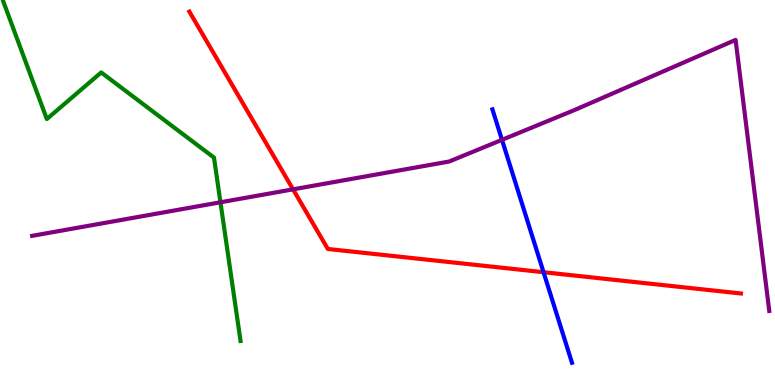[{'lines': ['blue', 'red'], 'intersections': [{'x': 7.01, 'y': 2.93}]}, {'lines': ['green', 'red'], 'intersections': []}, {'lines': ['purple', 'red'], 'intersections': [{'x': 3.78, 'y': 5.08}]}, {'lines': ['blue', 'green'], 'intersections': []}, {'lines': ['blue', 'purple'], 'intersections': [{'x': 6.48, 'y': 6.37}]}, {'lines': ['green', 'purple'], 'intersections': [{'x': 2.84, 'y': 4.75}]}]